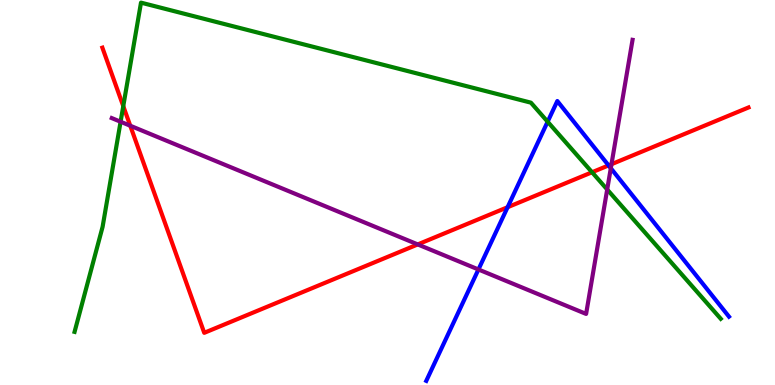[{'lines': ['blue', 'red'], 'intersections': [{'x': 6.55, 'y': 4.62}, {'x': 7.85, 'y': 5.7}]}, {'lines': ['green', 'red'], 'intersections': [{'x': 1.59, 'y': 7.24}, {'x': 7.64, 'y': 5.53}]}, {'lines': ['purple', 'red'], 'intersections': [{'x': 1.68, 'y': 6.73}, {'x': 5.39, 'y': 3.65}, {'x': 7.89, 'y': 5.73}]}, {'lines': ['blue', 'green'], 'intersections': [{'x': 7.07, 'y': 6.84}]}, {'lines': ['blue', 'purple'], 'intersections': [{'x': 6.17, 'y': 3.0}, {'x': 7.88, 'y': 5.63}]}, {'lines': ['green', 'purple'], 'intersections': [{'x': 1.56, 'y': 6.84}, {'x': 7.83, 'y': 5.08}]}]